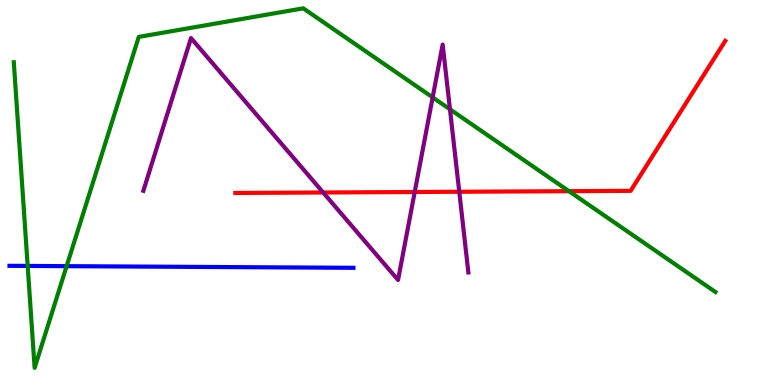[{'lines': ['blue', 'red'], 'intersections': []}, {'lines': ['green', 'red'], 'intersections': [{'x': 7.34, 'y': 5.03}]}, {'lines': ['purple', 'red'], 'intersections': [{'x': 4.17, 'y': 5.0}, {'x': 5.35, 'y': 5.01}, {'x': 5.93, 'y': 5.02}]}, {'lines': ['blue', 'green'], 'intersections': [{'x': 0.357, 'y': 3.09}, {'x': 0.86, 'y': 3.09}]}, {'lines': ['blue', 'purple'], 'intersections': []}, {'lines': ['green', 'purple'], 'intersections': [{'x': 5.58, 'y': 7.47}, {'x': 5.81, 'y': 7.16}]}]